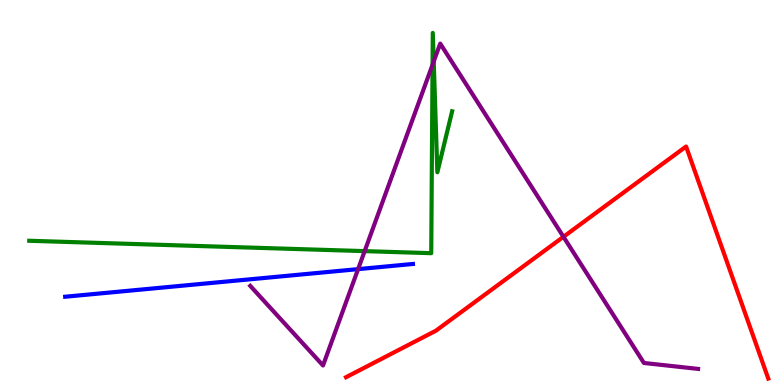[{'lines': ['blue', 'red'], 'intersections': []}, {'lines': ['green', 'red'], 'intersections': []}, {'lines': ['purple', 'red'], 'intersections': [{'x': 7.27, 'y': 3.85}]}, {'lines': ['blue', 'green'], 'intersections': []}, {'lines': ['blue', 'purple'], 'intersections': [{'x': 4.62, 'y': 3.01}]}, {'lines': ['green', 'purple'], 'intersections': [{'x': 4.71, 'y': 3.48}, {'x': 5.58, 'y': 8.32}, {'x': 5.6, 'y': 8.4}]}]